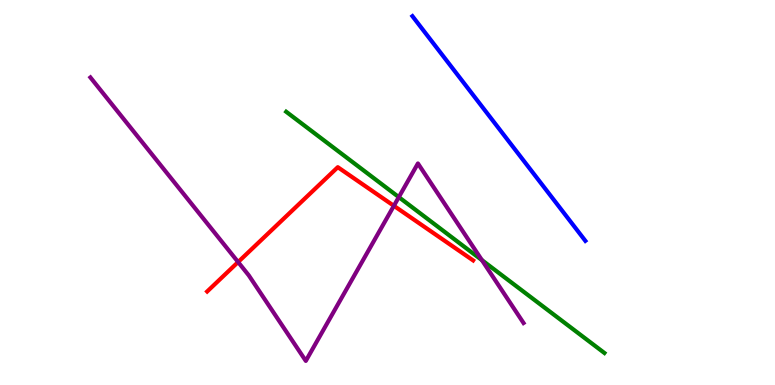[{'lines': ['blue', 'red'], 'intersections': []}, {'lines': ['green', 'red'], 'intersections': []}, {'lines': ['purple', 'red'], 'intersections': [{'x': 3.07, 'y': 3.19}, {'x': 5.08, 'y': 4.65}]}, {'lines': ['blue', 'green'], 'intersections': []}, {'lines': ['blue', 'purple'], 'intersections': []}, {'lines': ['green', 'purple'], 'intersections': [{'x': 5.15, 'y': 4.88}, {'x': 6.22, 'y': 3.24}]}]